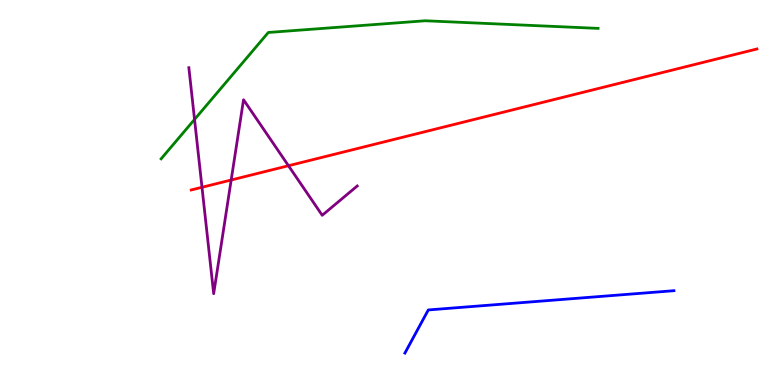[{'lines': ['blue', 'red'], 'intersections': []}, {'lines': ['green', 'red'], 'intersections': []}, {'lines': ['purple', 'red'], 'intersections': [{'x': 2.61, 'y': 5.14}, {'x': 2.98, 'y': 5.32}, {'x': 3.72, 'y': 5.7}]}, {'lines': ['blue', 'green'], 'intersections': []}, {'lines': ['blue', 'purple'], 'intersections': []}, {'lines': ['green', 'purple'], 'intersections': [{'x': 2.51, 'y': 6.9}]}]